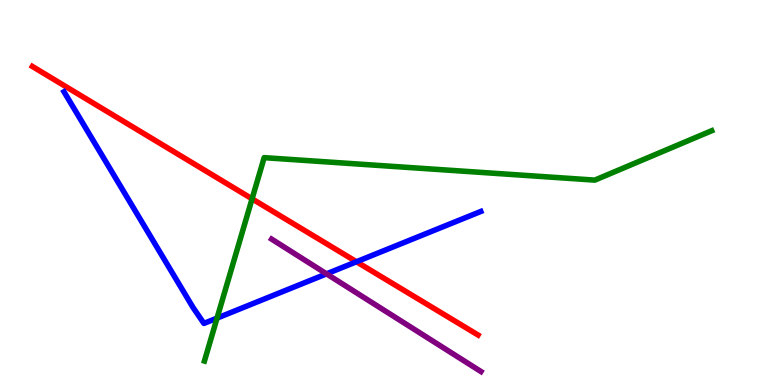[{'lines': ['blue', 'red'], 'intersections': [{'x': 4.6, 'y': 3.2}]}, {'lines': ['green', 'red'], 'intersections': [{'x': 3.25, 'y': 4.84}]}, {'lines': ['purple', 'red'], 'intersections': []}, {'lines': ['blue', 'green'], 'intersections': [{'x': 2.8, 'y': 1.74}]}, {'lines': ['blue', 'purple'], 'intersections': [{'x': 4.21, 'y': 2.89}]}, {'lines': ['green', 'purple'], 'intersections': []}]